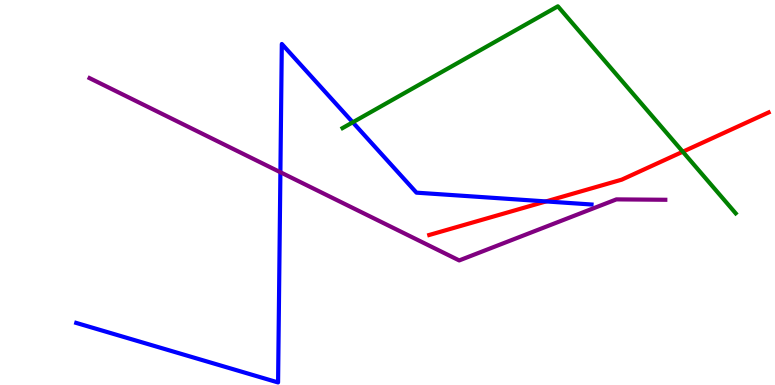[{'lines': ['blue', 'red'], 'intersections': [{'x': 7.05, 'y': 4.77}]}, {'lines': ['green', 'red'], 'intersections': [{'x': 8.81, 'y': 6.06}]}, {'lines': ['purple', 'red'], 'intersections': []}, {'lines': ['blue', 'green'], 'intersections': [{'x': 4.55, 'y': 6.82}]}, {'lines': ['blue', 'purple'], 'intersections': [{'x': 3.62, 'y': 5.53}]}, {'lines': ['green', 'purple'], 'intersections': []}]